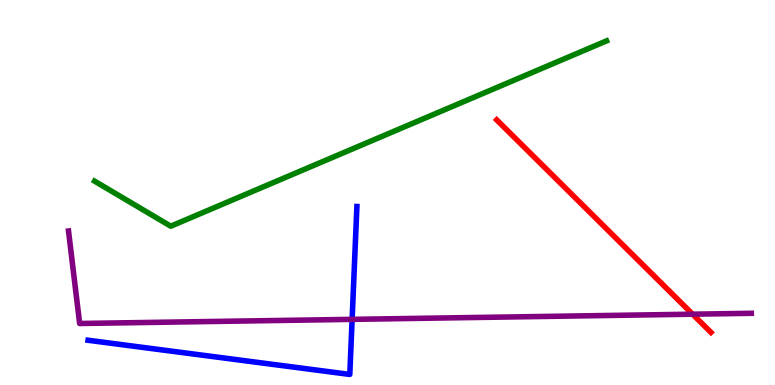[{'lines': ['blue', 'red'], 'intersections': []}, {'lines': ['green', 'red'], 'intersections': []}, {'lines': ['purple', 'red'], 'intersections': [{'x': 8.94, 'y': 1.84}]}, {'lines': ['blue', 'green'], 'intersections': []}, {'lines': ['blue', 'purple'], 'intersections': [{'x': 4.54, 'y': 1.7}]}, {'lines': ['green', 'purple'], 'intersections': []}]